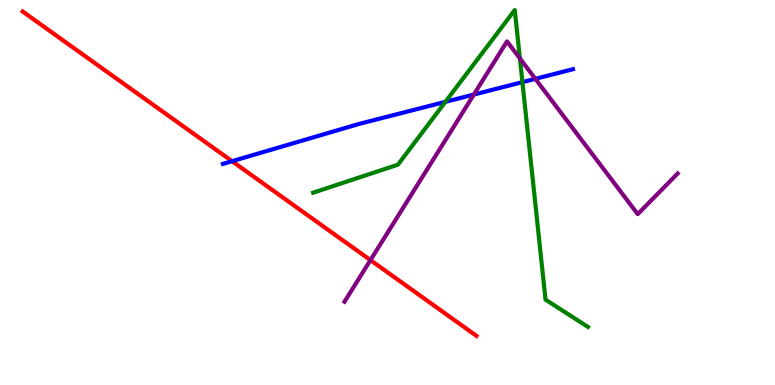[{'lines': ['blue', 'red'], 'intersections': [{'x': 2.99, 'y': 5.81}]}, {'lines': ['green', 'red'], 'intersections': []}, {'lines': ['purple', 'red'], 'intersections': [{'x': 4.78, 'y': 3.24}]}, {'lines': ['blue', 'green'], 'intersections': [{'x': 5.75, 'y': 7.35}, {'x': 6.74, 'y': 7.87}]}, {'lines': ['blue', 'purple'], 'intersections': [{'x': 6.11, 'y': 7.54}, {'x': 6.91, 'y': 7.95}]}, {'lines': ['green', 'purple'], 'intersections': [{'x': 6.71, 'y': 8.48}]}]